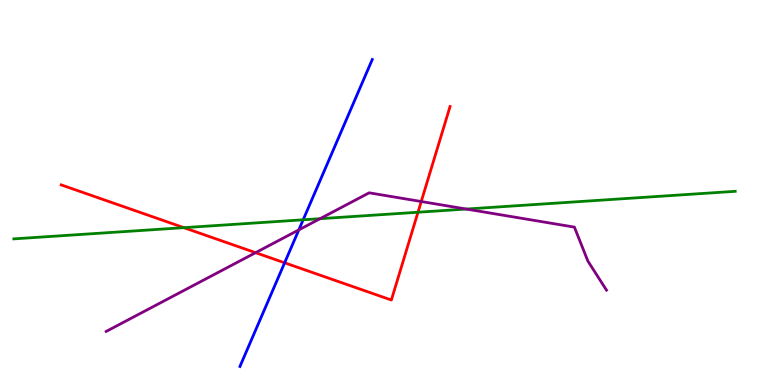[{'lines': ['blue', 'red'], 'intersections': [{'x': 3.67, 'y': 3.17}]}, {'lines': ['green', 'red'], 'intersections': [{'x': 2.37, 'y': 4.09}, {'x': 5.39, 'y': 4.49}]}, {'lines': ['purple', 'red'], 'intersections': [{'x': 3.3, 'y': 3.44}, {'x': 5.44, 'y': 4.77}]}, {'lines': ['blue', 'green'], 'intersections': [{'x': 3.91, 'y': 4.29}]}, {'lines': ['blue', 'purple'], 'intersections': [{'x': 3.86, 'y': 4.03}]}, {'lines': ['green', 'purple'], 'intersections': [{'x': 4.13, 'y': 4.32}, {'x': 6.02, 'y': 4.57}]}]